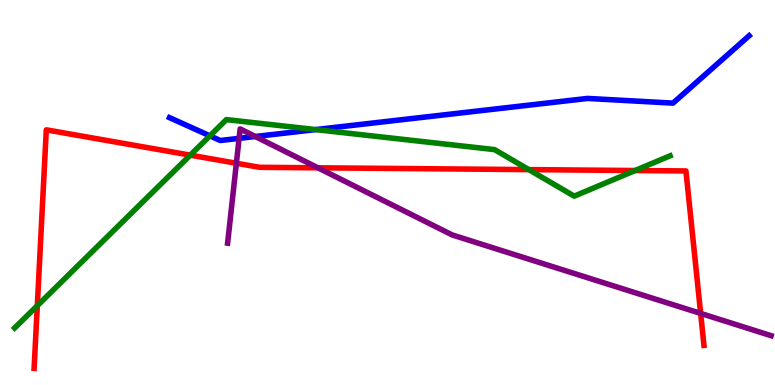[{'lines': ['blue', 'red'], 'intersections': []}, {'lines': ['green', 'red'], 'intersections': [{'x': 0.481, 'y': 2.06}, {'x': 2.46, 'y': 5.97}, {'x': 6.82, 'y': 5.59}, {'x': 8.2, 'y': 5.57}]}, {'lines': ['purple', 'red'], 'intersections': [{'x': 3.05, 'y': 5.76}, {'x': 4.1, 'y': 5.64}, {'x': 9.04, 'y': 1.86}]}, {'lines': ['blue', 'green'], 'intersections': [{'x': 2.71, 'y': 6.47}, {'x': 4.07, 'y': 6.63}]}, {'lines': ['blue', 'purple'], 'intersections': [{'x': 3.09, 'y': 6.41}, {'x': 3.29, 'y': 6.45}]}, {'lines': ['green', 'purple'], 'intersections': []}]